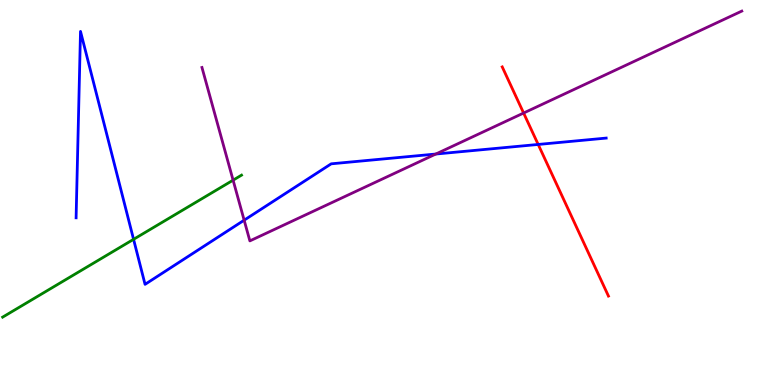[{'lines': ['blue', 'red'], 'intersections': [{'x': 6.94, 'y': 6.25}]}, {'lines': ['green', 'red'], 'intersections': []}, {'lines': ['purple', 'red'], 'intersections': [{'x': 6.76, 'y': 7.06}]}, {'lines': ['blue', 'green'], 'intersections': [{'x': 1.72, 'y': 3.78}]}, {'lines': ['blue', 'purple'], 'intersections': [{'x': 3.15, 'y': 4.28}, {'x': 5.62, 'y': 6.0}]}, {'lines': ['green', 'purple'], 'intersections': [{'x': 3.01, 'y': 5.32}]}]